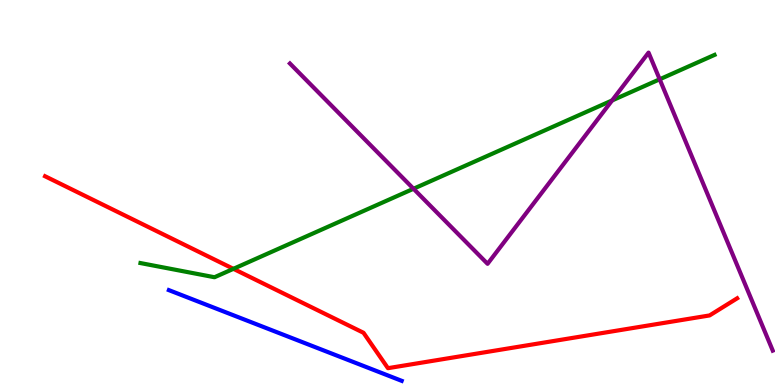[{'lines': ['blue', 'red'], 'intersections': []}, {'lines': ['green', 'red'], 'intersections': [{'x': 3.01, 'y': 3.02}]}, {'lines': ['purple', 'red'], 'intersections': []}, {'lines': ['blue', 'green'], 'intersections': []}, {'lines': ['blue', 'purple'], 'intersections': []}, {'lines': ['green', 'purple'], 'intersections': [{'x': 5.34, 'y': 5.1}, {'x': 7.9, 'y': 7.39}, {'x': 8.51, 'y': 7.94}]}]